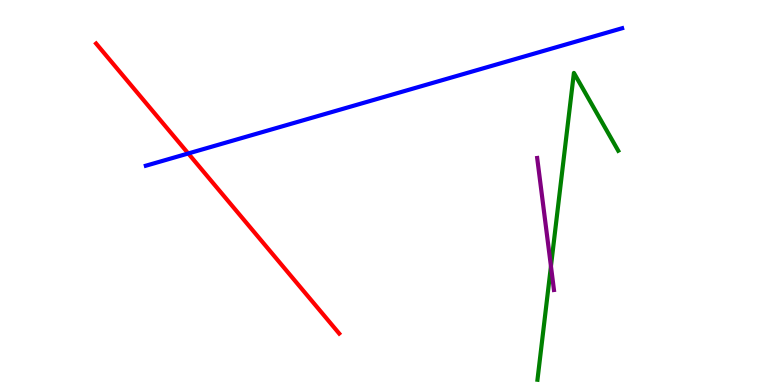[{'lines': ['blue', 'red'], 'intersections': [{'x': 2.43, 'y': 6.01}]}, {'lines': ['green', 'red'], 'intersections': []}, {'lines': ['purple', 'red'], 'intersections': []}, {'lines': ['blue', 'green'], 'intersections': []}, {'lines': ['blue', 'purple'], 'intersections': []}, {'lines': ['green', 'purple'], 'intersections': [{'x': 7.11, 'y': 3.08}]}]